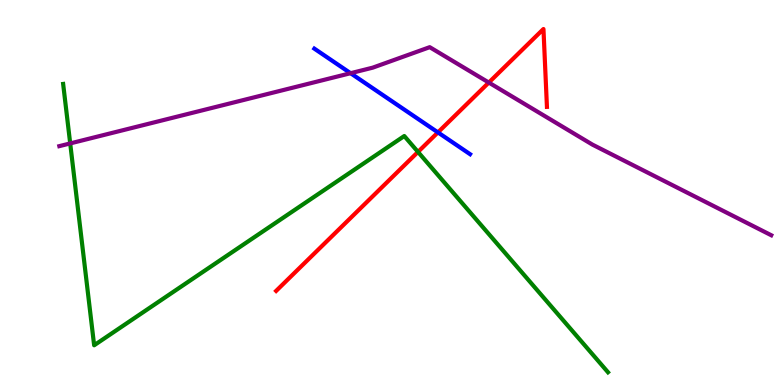[{'lines': ['blue', 'red'], 'intersections': [{'x': 5.65, 'y': 6.56}]}, {'lines': ['green', 'red'], 'intersections': [{'x': 5.39, 'y': 6.05}]}, {'lines': ['purple', 'red'], 'intersections': [{'x': 6.31, 'y': 7.86}]}, {'lines': ['blue', 'green'], 'intersections': []}, {'lines': ['blue', 'purple'], 'intersections': [{'x': 4.52, 'y': 8.1}]}, {'lines': ['green', 'purple'], 'intersections': [{'x': 0.906, 'y': 6.27}]}]